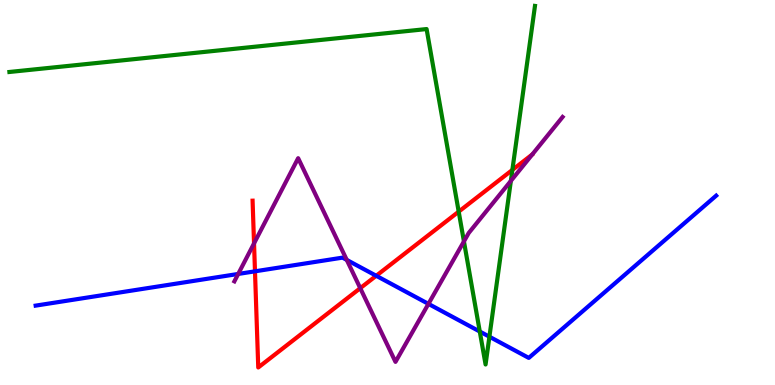[{'lines': ['blue', 'red'], 'intersections': [{'x': 3.29, 'y': 2.95}, {'x': 4.85, 'y': 2.84}]}, {'lines': ['green', 'red'], 'intersections': [{'x': 5.92, 'y': 4.5}, {'x': 6.61, 'y': 5.59}]}, {'lines': ['purple', 'red'], 'intersections': [{'x': 3.28, 'y': 3.68}, {'x': 4.65, 'y': 2.52}]}, {'lines': ['blue', 'green'], 'intersections': [{'x': 6.19, 'y': 1.39}, {'x': 6.31, 'y': 1.25}]}, {'lines': ['blue', 'purple'], 'intersections': [{'x': 3.07, 'y': 2.88}, {'x': 4.47, 'y': 3.25}, {'x': 5.53, 'y': 2.11}]}, {'lines': ['green', 'purple'], 'intersections': [{'x': 5.99, 'y': 3.73}, {'x': 6.59, 'y': 5.3}]}]